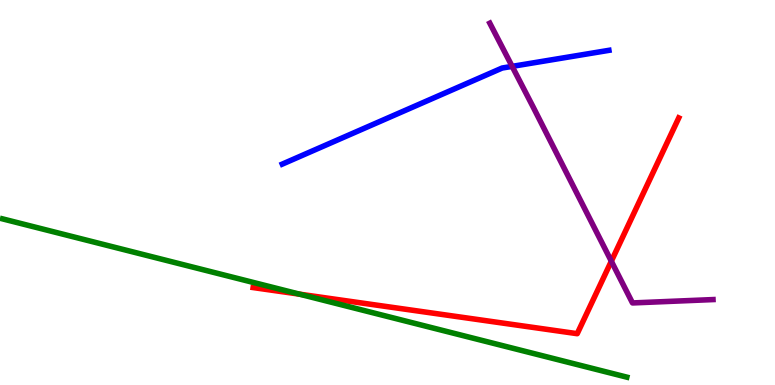[{'lines': ['blue', 'red'], 'intersections': []}, {'lines': ['green', 'red'], 'intersections': [{'x': 3.86, 'y': 2.36}]}, {'lines': ['purple', 'red'], 'intersections': [{'x': 7.89, 'y': 3.22}]}, {'lines': ['blue', 'green'], 'intersections': []}, {'lines': ['blue', 'purple'], 'intersections': [{'x': 6.61, 'y': 8.28}]}, {'lines': ['green', 'purple'], 'intersections': []}]